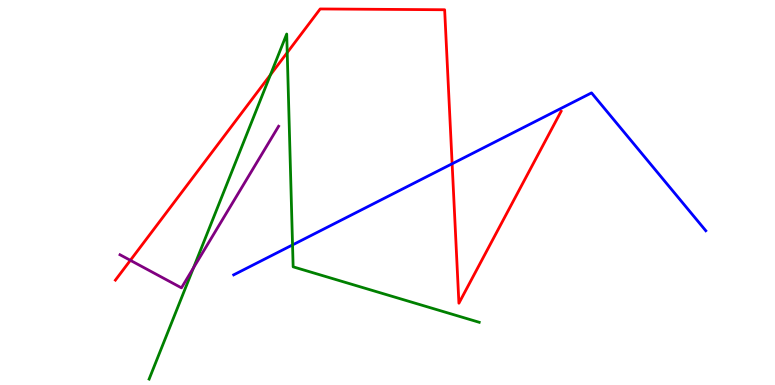[{'lines': ['blue', 'red'], 'intersections': [{'x': 5.83, 'y': 5.75}]}, {'lines': ['green', 'red'], 'intersections': [{'x': 3.49, 'y': 8.06}, {'x': 3.71, 'y': 8.63}]}, {'lines': ['purple', 'red'], 'intersections': [{'x': 1.68, 'y': 3.24}]}, {'lines': ['blue', 'green'], 'intersections': [{'x': 3.77, 'y': 3.64}]}, {'lines': ['blue', 'purple'], 'intersections': []}, {'lines': ['green', 'purple'], 'intersections': [{'x': 2.5, 'y': 3.04}]}]